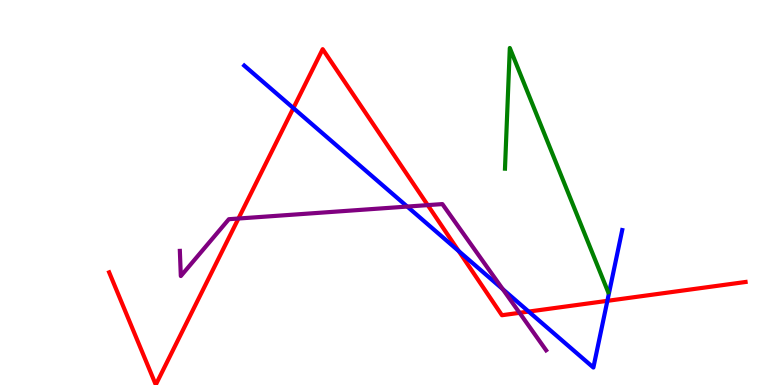[{'lines': ['blue', 'red'], 'intersections': [{'x': 3.79, 'y': 7.19}, {'x': 5.92, 'y': 3.48}, {'x': 6.82, 'y': 1.91}, {'x': 7.84, 'y': 2.19}]}, {'lines': ['green', 'red'], 'intersections': []}, {'lines': ['purple', 'red'], 'intersections': [{'x': 3.08, 'y': 4.32}, {'x': 5.52, 'y': 4.67}, {'x': 6.7, 'y': 1.87}]}, {'lines': ['blue', 'green'], 'intersections': []}, {'lines': ['blue', 'purple'], 'intersections': [{'x': 5.25, 'y': 4.63}, {'x': 6.49, 'y': 2.49}]}, {'lines': ['green', 'purple'], 'intersections': []}]